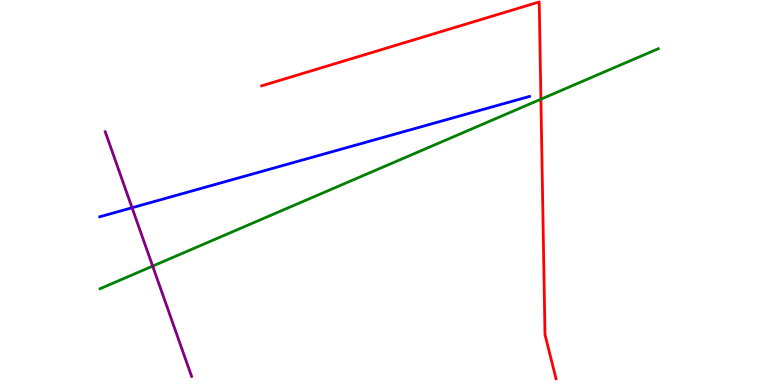[{'lines': ['blue', 'red'], 'intersections': []}, {'lines': ['green', 'red'], 'intersections': [{'x': 6.98, 'y': 7.42}]}, {'lines': ['purple', 'red'], 'intersections': []}, {'lines': ['blue', 'green'], 'intersections': []}, {'lines': ['blue', 'purple'], 'intersections': [{'x': 1.7, 'y': 4.6}]}, {'lines': ['green', 'purple'], 'intersections': [{'x': 1.97, 'y': 3.09}]}]